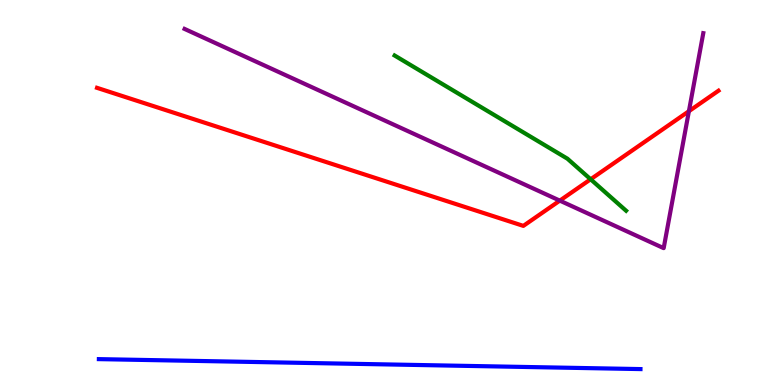[{'lines': ['blue', 'red'], 'intersections': []}, {'lines': ['green', 'red'], 'intersections': [{'x': 7.62, 'y': 5.34}]}, {'lines': ['purple', 'red'], 'intersections': [{'x': 7.22, 'y': 4.79}, {'x': 8.89, 'y': 7.11}]}, {'lines': ['blue', 'green'], 'intersections': []}, {'lines': ['blue', 'purple'], 'intersections': []}, {'lines': ['green', 'purple'], 'intersections': []}]